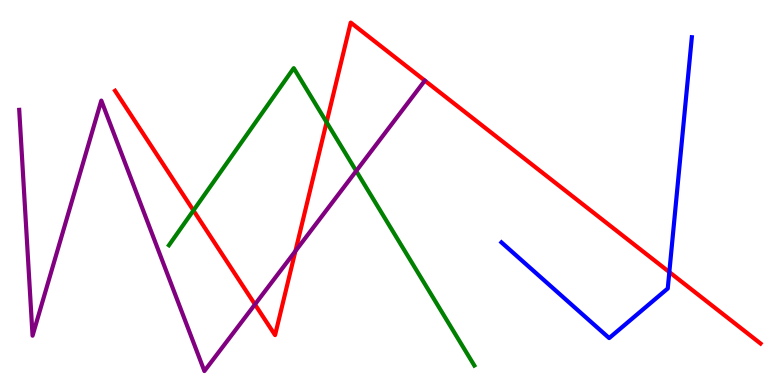[{'lines': ['blue', 'red'], 'intersections': [{'x': 8.64, 'y': 2.93}]}, {'lines': ['green', 'red'], 'intersections': [{'x': 2.5, 'y': 4.53}, {'x': 4.21, 'y': 6.83}]}, {'lines': ['purple', 'red'], 'intersections': [{'x': 3.29, 'y': 2.09}, {'x': 3.81, 'y': 3.48}]}, {'lines': ['blue', 'green'], 'intersections': []}, {'lines': ['blue', 'purple'], 'intersections': []}, {'lines': ['green', 'purple'], 'intersections': [{'x': 4.6, 'y': 5.56}]}]